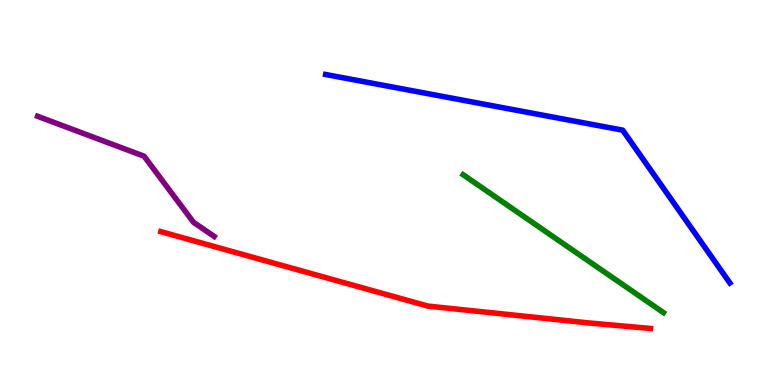[{'lines': ['blue', 'red'], 'intersections': []}, {'lines': ['green', 'red'], 'intersections': []}, {'lines': ['purple', 'red'], 'intersections': []}, {'lines': ['blue', 'green'], 'intersections': []}, {'lines': ['blue', 'purple'], 'intersections': []}, {'lines': ['green', 'purple'], 'intersections': []}]